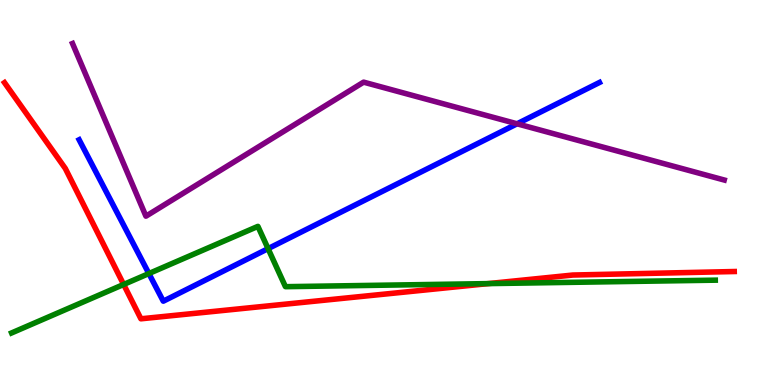[{'lines': ['blue', 'red'], 'intersections': []}, {'lines': ['green', 'red'], 'intersections': [{'x': 1.6, 'y': 2.61}, {'x': 6.3, 'y': 2.63}]}, {'lines': ['purple', 'red'], 'intersections': []}, {'lines': ['blue', 'green'], 'intersections': [{'x': 1.92, 'y': 2.89}, {'x': 3.46, 'y': 3.54}]}, {'lines': ['blue', 'purple'], 'intersections': [{'x': 6.67, 'y': 6.78}]}, {'lines': ['green', 'purple'], 'intersections': []}]